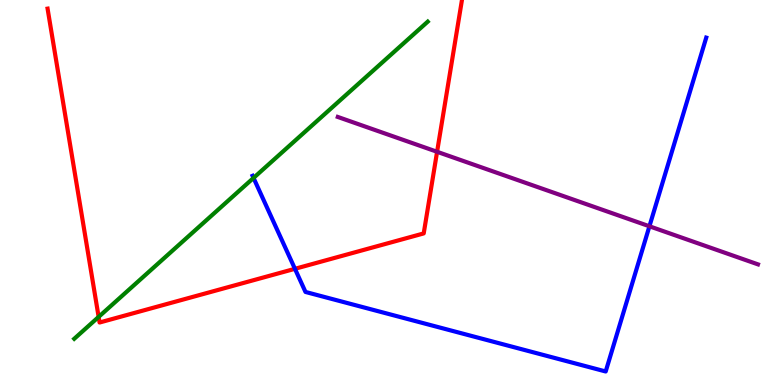[{'lines': ['blue', 'red'], 'intersections': [{'x': 3.81, 'y': 3.02}]}, {'lines': ['green', 'red'], 'intersections': [{'x': 1.27, 'y': 1.77}]}, {'lines': ['purple', 'red'], 'intersections': [{'x': 5.64, 'y': 6.06}]}, {'lines': ['blue', 'green'], 'intersections': [{'x': 3.27, 'y': 5.38}]}, {'lines': ['blue', 'purple'], 'intersections': [{'x': 8.38, 'y': 4.12}]}, {'lines': ['green', 'purple'], 'intersections': []}]